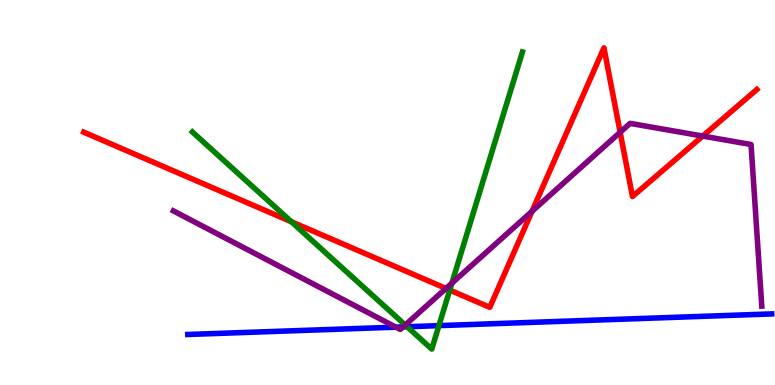[{'lines': ['blue', 'red'], 'intersections': []}, {'lines': ['green', 'red'], 'intersections': [{'x': 3.76, 'y': 4.24}, {'x': 5.8, 'y': 2.47}]}, {'lines': ['purple', 'red'], 'intersections': [{'x': 5.75, 'y': 2.51}, {'x': 6.86, 'y': 4.51}, {'x': 8.0, 'y': 6.56}, {'x': 9.07, 'y': 6.47}]}, {'lines': ['blue', 'green'], 'intersections': [{'x': 5.25, 'y': 1.51}, {'x': 5.66, 'y': 1.54}]}, {'lines': ['blue', 'purple'], 'intersections': [{'x': 5.11, 'y': 1.5}, {'x': 5.2, 'y': 1.51}]}, {'lines': ['green', 'purple'], 'intersections': [{'x': 5.23, 'y': 1.56}, {'x': 5.83, 'y': 2.64}]}]